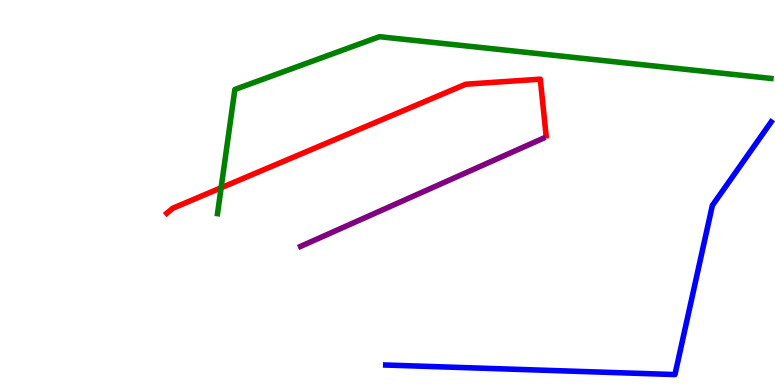[{'lines': ['blue', 'red'], 'intersections': []}, {'lines': ['green', 'red'], 'intersections': [{'x': 2.85, 'y': 5.12}]}, {'lines': ['purple', 'red'], 'intersections': []}, {'lines': ['blue', 'green'], 'intersections': []}, {'lines': ['blue', 'purple'], 'intersections': []}, {'lines': ['green', 'purple'], 'intersections': []}]